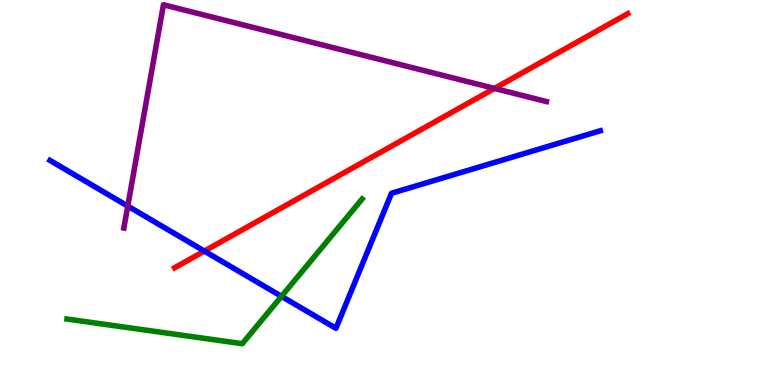[{'lines': ['blue', 'red'], 'intersections': [{'x': 2.64, 'y': 3.48}]}, {'lines': ['green', 'red'], 'intersections': []}, {'lines': ['purple', 'red'], 'intersections': [{'x': 6.38, 'y': 7.7}]}, {'lines': ['blue', 'green'], 'intersections': [{'x': 3.63, 'y': 2.3}]}, {'lines': ['blue', 'purple'], 'intersections': [{'x': 1.65, 'y': 4.65}]}, {'lines': ['green', 'purple'], 'intersections': []}]